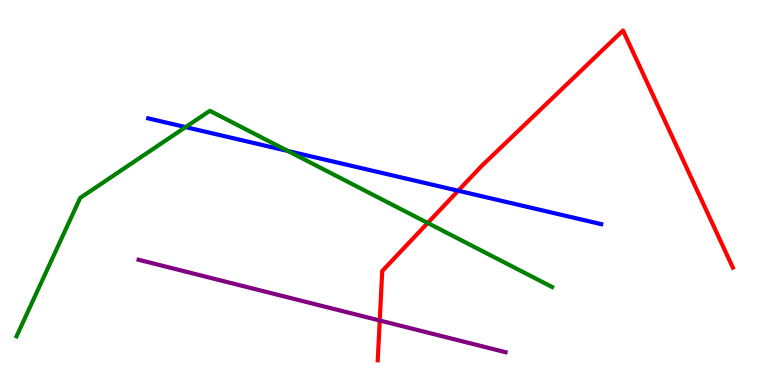[{'lines': ['blue', 'red'], 'intersections': [{'x': 5.91, 'y': 5.05}]}, {'lines': ['green', 'red'], 'intersections': [{'x': 5.52, 'y': 4.21}]}, {'lines': ['purple', 'red'], 'intersections': [{'x': 4.9, 'y': 1.68}]}, {'lines': ['blue', 'green'], 'intersections': [{'x': 2.39, 'y': 6.7}, {'x': 3.71, 'y': 6.08}]}, {'lines': ['blue', 'purple'], 'intersections': []}, {'lines': ['green', 'purple'], 'intersections': []}]